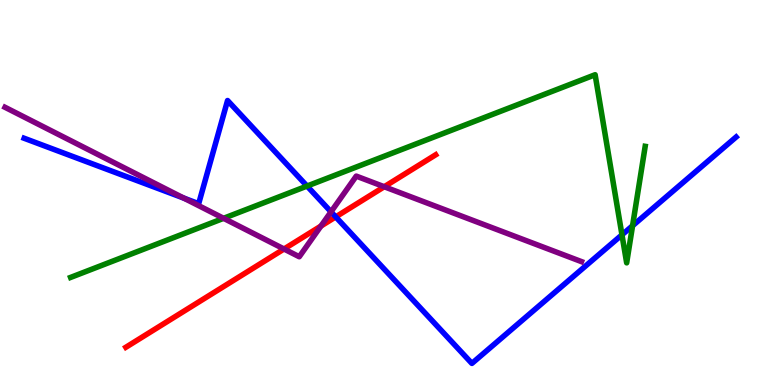[{'lines': ['blue', 'red'], 'intersections': [{'x': 4.33, 'y': 4.37}]}, {'lines': ['green', 'red'], 'intersections': []}, {'lines': ['purple', 'red'], 'intersections': [{'x': 3.66, 'y': 3.53}, {'x': 4.14, 'y': 4.13}, {'x': 4.96, 'y': 5.15}]}, {'lines': ['blue', 'green'], 'intersections': [{'x': 3.96, 'y': 5.17}, {'x': 8.03, 'y': 3.9}, {'x': 8.16, 'y': 4.14}]}, {'lines': ['blue', 'purple'], 'intersections': [{'x': 2.37, 'y': 4.85}, {'x': 4.27, 'y': 4.5}]}, {'lines': ['green', 'purple'], 'intersections': [{'x': 2.88, 'y': 4.33}]}]